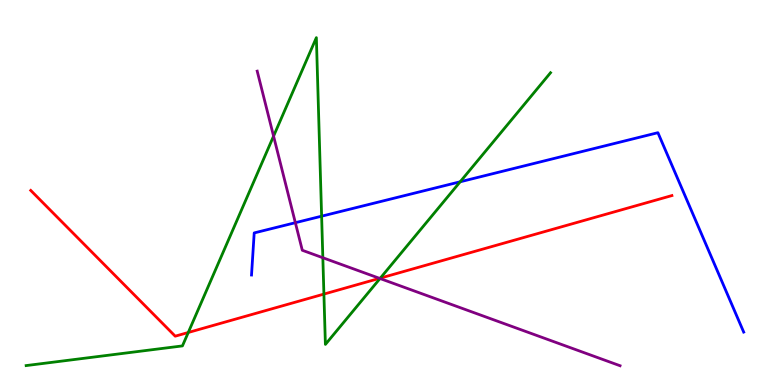[{'lines': ['blue', 'red'], 'intersections': []}, {'lines': ['green', 'red'], 'intersections': [{'x': 2.43, 'y': 1.36}, {'x': 4.18, 'y': 2.36}, {'x': 4.91, 'y': 2.78}]}, {'lines': ['purple', 'red'], 'intersections': [{'x': 4.9, 'y': 2.77}]}, {'lines': ['blue', 'green'], 'intersections': [{'x': 4.15, 'y': 4.38}, {'x': 5.94, 'y': 5.28}]}, {'lines': ['blue', 'purple'], 'intersections': [{'x': 3.81, 'y': 4.22}]}, {'lines': ['green', 'purple'], 'intersections': [{'x': 3.53, 'y': 6.46}, {'x': 4.17, 'y': 3.31}, {'x': 4.9, 'y': 2.77}]}]